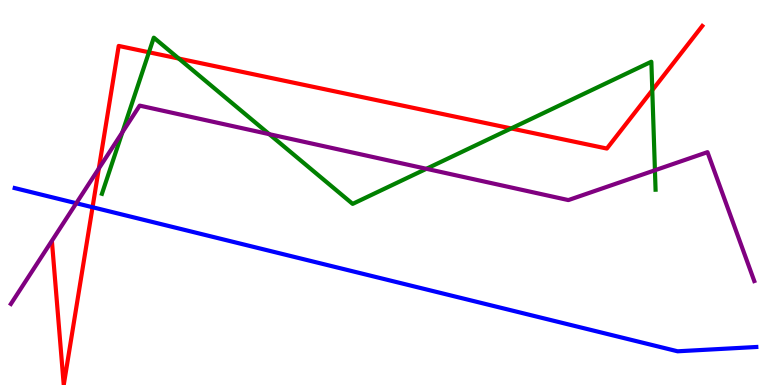[{'lines': ['blue', 'red'], 'intersections': [{'x': 1.19, 'y': 4.62}]}, {'lines': ['green', 'red'], 'intersections': [{'x': 1.92, 'y': 8.64}, {'x': 2.31, 'y': 8.48}, {'x': 6.6, 'y': 6.66}, {'x': 8.42, 'y': 7.66}]}, {'lines': ['purple', 'red'], 'intersections': [{'x': 1.28, 'y': 5.62}]}, {'lines': ['blue', 'green'], 'intersections': []}, {'lines': ['blue', 'purple'], 'intersections': [{'x': 0.984, 'y': 4.72}]}, {'lines': ['green', 'purple'], 'intersections': [{'x': 1.58, 'y': 6.56}, {'x': 3.47, 'y': 6.52}, {'x': 5.5, 'y': 5.62}, {'x': 8.45, 'y': 5.58}]}]